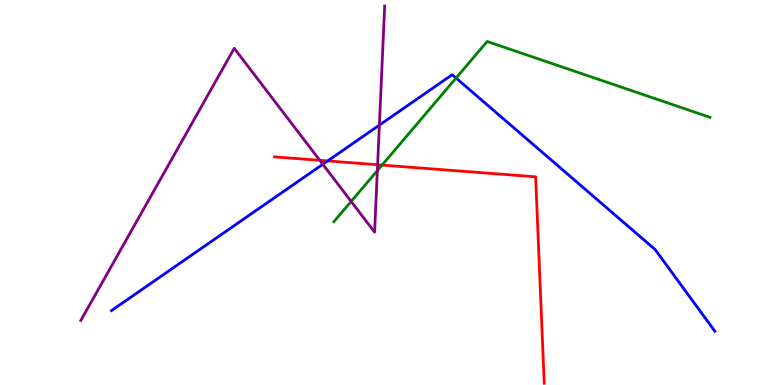[{'lines': ['blue', 'red'], 'intersections': [{'x': 4.23, 'y': 5.82}]}, {'lines': ['green', 'red'], 'intersections': [{'x': 4.93, 'y': 5.71}]}, {'lines': ['purple', 'red'], 'intersections': [{'x': 4.13, 'y': 5.84}, {'x': 4.87, 'y': 5.72}]}, {'lines': ['blue', 'green'], 'intersections': [{'x': 5.88, 'y': 7.97}]}, {'lines': ['blue', 'purple'], 'intersections': [{'x': 4.17, 'y': 5.73}, {'x': 4.9, 'y': 6.75}]}, {'lines': ['green', 'purple'], 'intersections': [{'x': 4.53, 'y': 4.77}, {'x': 4.87, 'y': 5.57}]}]